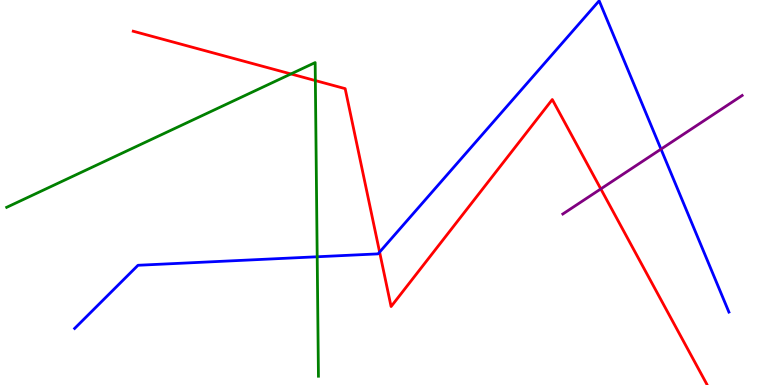[{'lines': ['blue', 'red'], 'intersections': [{'x': 4.9, 'y': 3.45}]}, {'lines': ['green', 'red'], 'intersections': [{'x': 3.75, 'y': 8.08}, {'x': 4.07, 'y': 7.91}]}, {'lines': ['purple', 'red'], 'intersections': [{'x': 7.75, 'y': 5.09}]}, {'lines': ['blue', 'green'], 'intersections': [{'x': 4.09, 'y': 3.33}]}, {'lines': ['blue', 'purple'], 'intersections': [{'x': 8.53, 'y': 6.13}]}, {'lines': ['green', 'purple'], 'intersections': []}]